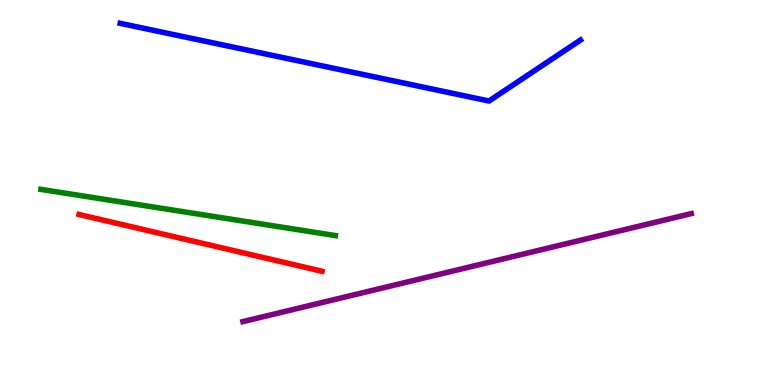[{'lines': ['blue', 'red'], 'intersections': []}, {'lines': ['green', 'red'], 'intersections': []}, {'lines': ['purple', 'red'], 'intersections': []}, {'lines': ['blue', 'green'], 'intersections': []}, {'lines': ['blue', 'purple'], 'intersections': []}, {'lines': ['green', 'purple'], 'intersections': []}]